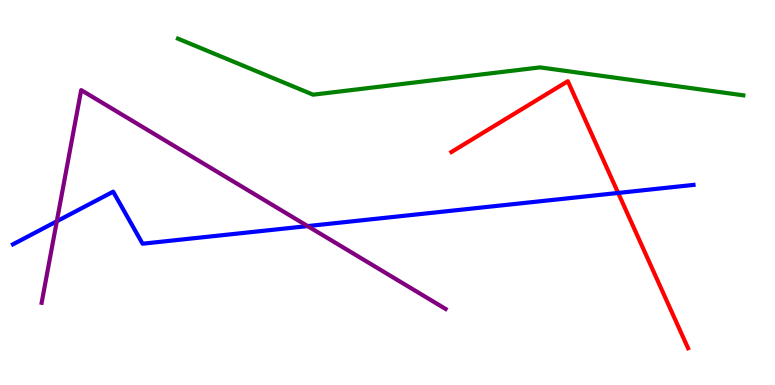[{'lines': ['blue', 'red'], 'intersections': [{'x': 7.98, 'y': 4.99}]}, {'lines': ['green', 'red'], 'intersections': []}, {'lines': ['purple', 'red'], 'intersections': []}, {'lines': ['blue', 'green'], 'intersections': []}, {'lines': ['blue', 'purple'], 'intersections': [{'x': 0.733, 'y': 4.25}, {'x': 3.97, 'y': 4.13}]}, {'lines': ['green', 'purple'], 'intersections': []}]